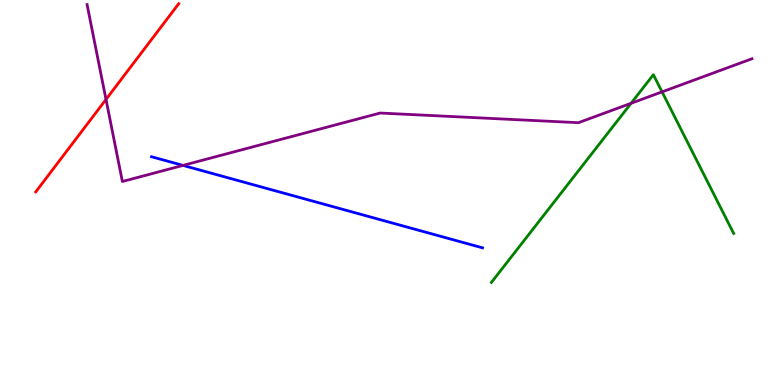[{'lines': ['blue', 'red'], 'intersections': []}, {'lines': ['green', 'red'], 'intersections': []}, {'lines': ['purple', 'red'], 'intersections': [{'x': 1.37, 'y': 7.42}]}, {'lines': ['blue', 'green'], 'intersections': []}, {'lines': ['blue', 'purple'], 'intersections': [{'x': 2.36, 'y': 5.7}]}, {'lines': ['green', 'purple'], 'intersections': [{'x': 8.14, 'y': 7.32}, {'x': 8.54, 'y': 7.61}]}]